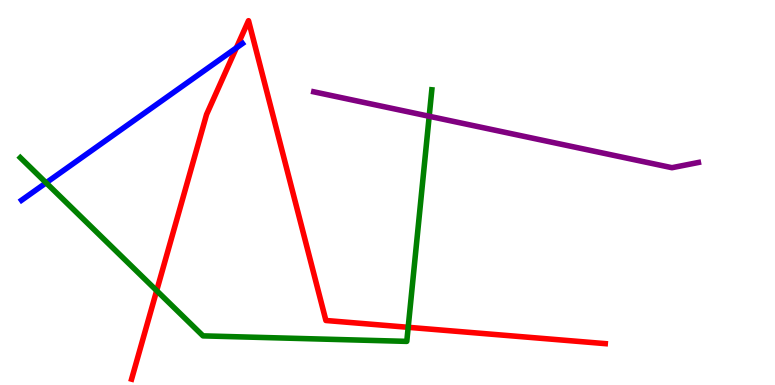[{'lines': ['blue', 'red'], 'intersections': [{'x': 3.05, 'y': 8.76}]}, {'lines': ['green', 'red'], 'intersections': [{'x': 2.02, 'y': 2.45}, {'x': 5.27, 'y': 1.5}]}, {'lines': ['purple', 'red'], 'intersections': []}, {'lines': ['blue', 'green'], 'intersections': [{'x': 0.595, 'y': 5.25}]}, {'lines': ['blue', 'purple'], 'intersections': []}, {'lines': ['green', 'purple'], 'intersections': [{'x': 5.54, 'y': 6.98}]}]